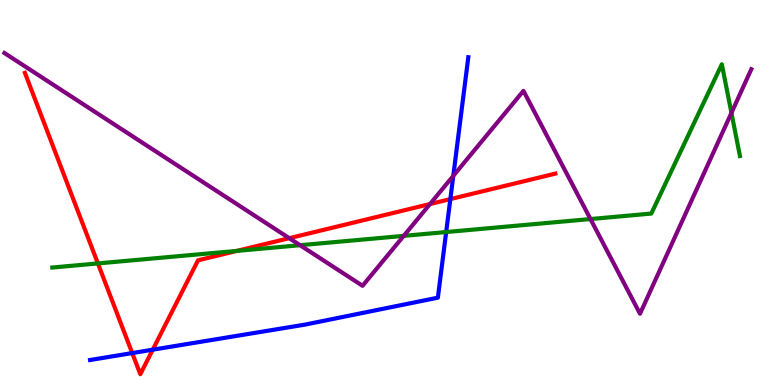[{'lines': ['blue', 'red'], 'intersections': [{'x': 1.71, 'y': 0.829}, {'x': 1.97, 'y': 0.917}, {'x': 5.81, 'y': 4.83}]}, {'lines': ['green', 'red'], 'intersections': [{'x': 1.26, 'y': 3.16}, {'x': 3.06, 'y': 3.48}]}, {'lines': ['purple', 'red'], 'intersections': [{'x': 3.73, 'y': 3.81}, {'x': 5.55, 'y': 4.7}]}, {'lines': ['blue', 'green'], 'intersections': [{'x': 5.76, 'y': 3.97}]}, {'lines': ['blue', 'purple'], 'intersections': [{'x': 5.85, 'y': 5.43}]}, {'lines': ['green', 'purple'], 'intersections': [{'x': 3.87, 'y': 3.63}, {'x': 5.21, 'y': 3.87}, {'x': 7.62, 'y': 4.31}, {'x': 9.44, 'y': 7.07}]}]